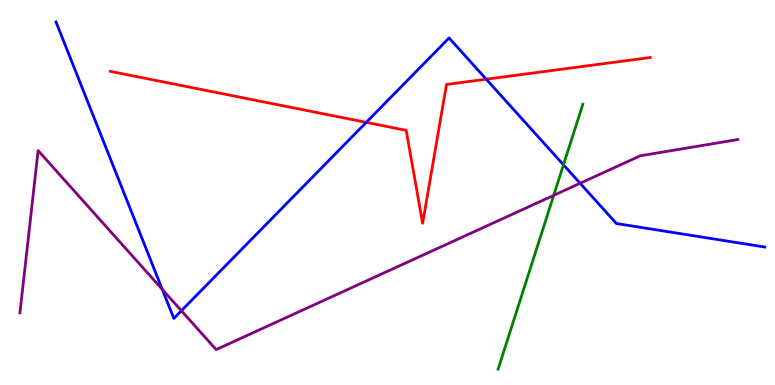[{'lines': ['blue', 'red'], 'intersections': [{'x': 4.73, 'y': 6.82}, {'x': 6.27, 'y': 7.94}]}, {'lines': ['green', 'red'], 'intersections': []}, {'lines': ['purple', 'red'], 'intersections': []}, {'lines': ['blue', 'green'], 'intersections': [{'x': 7.27, 'y': 5.72}]}, {'lines': ['blue', 'purple'], 'intersections': [{'x': 2.09, 'y': 2.48}, {'x': 2.34, 'y': 1.93}, {'x': 7.49, 'y': 5.24}]}, {'lines': ['green', 'purple'], 'intersections': [{'x': 7.14, 'y': 4.93}]}]